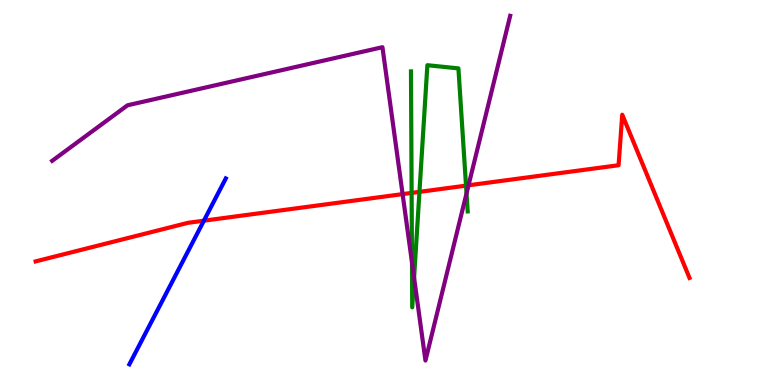[{'lines': ['blue', 'red'], 'intersections': [{'x': 2.63, 'y': 4.27}]}, {'lines': ['green', 'red'], 'intersections': [{'x': 5.31, 'y': 4.99}, {'x': 5.41, 'y': 5.02}, {'x': 6.01, 'y': 5.18}]}, {'lines': ['purple', 'red'], 'intersections': [{'x': 5.19, 'y': 4.96}, {'x': 6.05, 'y': 5.19}]}, {'lines': ['blue', 'green'], 'intersections': []}, {'lines': ['blue', 'purple'], 'intersections': []}, {'lines': ['green', 'purple'], 'intersections': [{'x': 5.32, 'y': 3.18}, {'x': 5.34, 'y': 2.79}, {'x': 6.02, 'y': 4.98}]}]